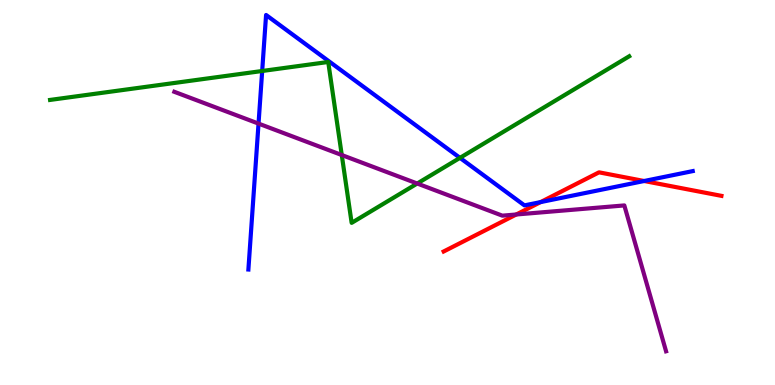[{'lines': ['blue', 'red'], 'intersections': [{'x': 6.98, 'y': 4.75}, {'x': 8.31, 'y': 5.3}]}, {'lines': ['green', 'red'], 'intersections': []}, {'lines': ['purple', 'red'], 'intersections': [{'x': 6.66, 'y': 4.43}]}, {'lines': ['blue', 'green'], 'intersections': [{'x': 3.38, 'y': 8.16}, {'x': 5.94, 'y': 5.9}]}, {'lines': ['blue', 'purple'], 'intersections': [{'x': 3.34, 'y': 6.79}]}, {'lines': ['green', 'purple'], 'intersections': [{'x': 4.41, 'y': 5.97}, {'x': 5.38, 'y': 5.23}]}]